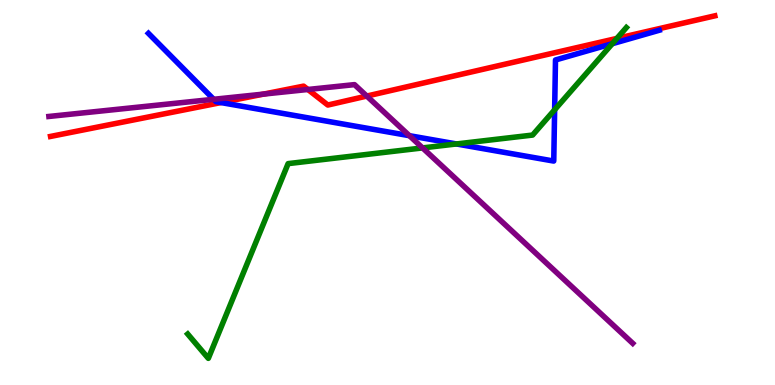[{'lines': ['blue', 'red'], 'intersections': [{'x': 2.85, 'y': 7.34}]}, {'lines': ['green', 'red'], 'intersections': [{'x': 7.96, 'y': 9.0}]}, {'lines': ['purple', 'red'], 'intersections': [{'x': 3.4, 'y': 7.56}, {'x': 3.97, 'y': 7.68}, {'x': 4.73, 'y': 7.5}]}, {'lines': ['blue', 'green'], 'intersections': [{'x': 5.89, 'y': 6.26}, {'x': 7.16, 'y': 7.15}, {'x': 7.9, 'y': 8.86}]}, {'lines': ['blue', 'purple'], 'intersections': [{'x': 2.76, 'y': 7.42}, {'x': 5.28, 'y': 6.48}]}, {'lines': ['green', 'purple'], 'intersections': [{'x': 5.45, 'y': 6.16}]}]